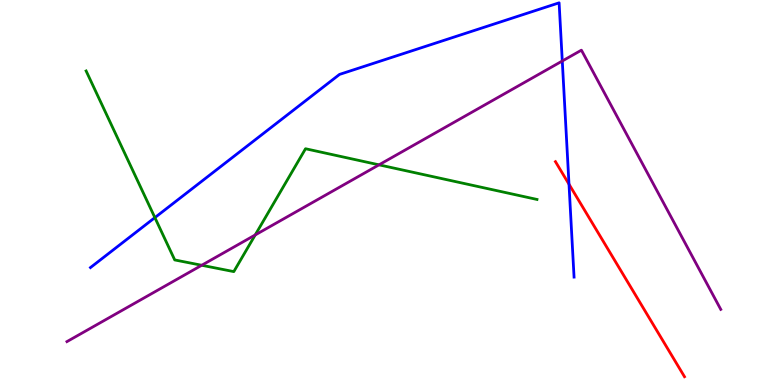[{'lines': ['blue', 'red'], 'intersections': [{'x': 7.34, 'y': 5.22}]}, {'lines': ['green', 'red'], 'intersections': []}, {'lines': ['purple', 'red'], 'intersections': []}, {'lines': ['blue', 'green'], 'intersections': [{'x': 2.0, 'y': 4.35}]}, {'lines': ['blue', 'purple'], 'intersections': [{'x': 7.26, 'y': 8.42}]}, {'lines': ['green', 'purple'], 'intersections': [{'x': 2.6, 'y': 3.11}, {'x': 3.29, 'y': 3.9}, {'x': 4.89, 'y': 5.72}]}]